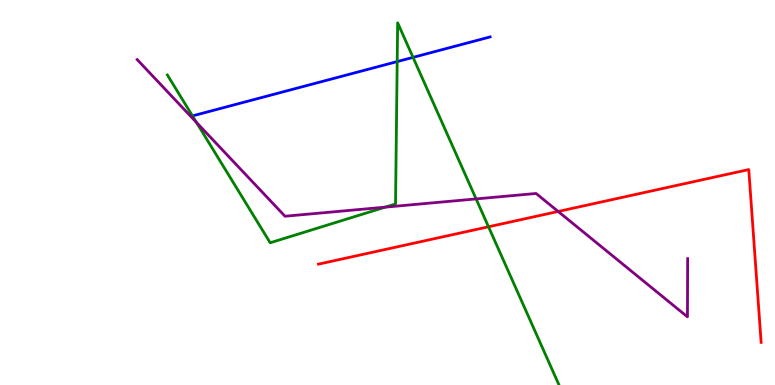[{'lines': ['blue', 'red'], 'intersections': []}, {'lines': ['green', 'red'], 'intersections': [{'x': 6.3, 'y': 4.11}]}, {'lines': ['purple', 'red'], 'intersections': [{'x': 7.2, 'y': 4.51}]}, {'lines': ['blue', 'green'], 'intersections': [{'x': 5.13, 'y': 8.4}, {'x': 5.33, 'y': 8.51}]}, {'lines': ['blue', 'purple'], 'intersections': []}, {'lines': ['green', 'purple'], 'intersections': [{'x': 2.53, 'y': 6.82}, {'x': 4.97, 'y': 4.62}, {'x': 6.14, 'y': 4.83}]}]